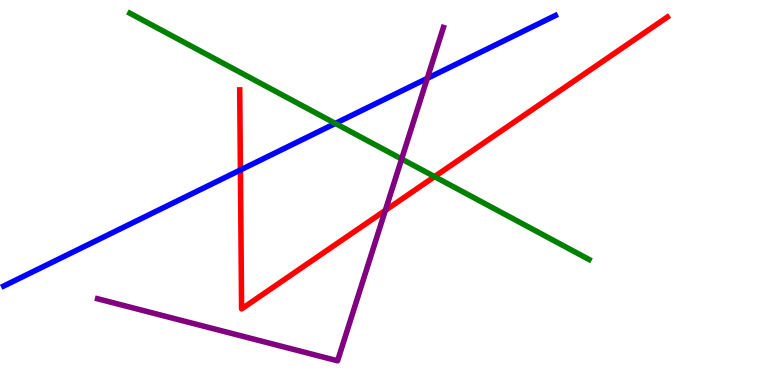[{'lines': ['blue', 'red'], 'intersections': [{'x': 3.1, 'y': 5.59}]}, {'lines': ['green', 'red'], 'intersections': [{'x': 5.61, 'y': 5.41}]}, {'lines': ['purple', 'red'], 'intersections': [{'x': 4.97, 'y': 4.54}]}, {'lines': ['blue', 'green'], 'intersections': [{'x': 4.33, 'y': 6.79}]}, {'lines': ['blue', 'purple'], 'intersections': [{'x': 5.51, 'y': 7.96}]}, {'lines': ['green', 'purple'], 'intersections': [{'x': 5.18, 'y': 5.87}]}]